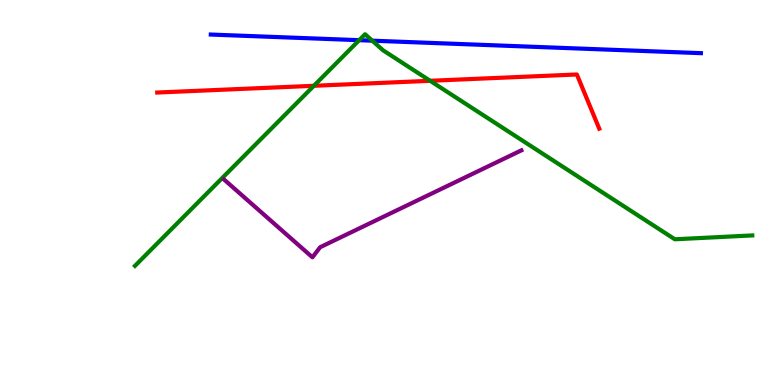[{'lines': ['blue', 'red'], 'intersections': []}, {'lines': ['green', 'red'], 'intersections': [{'x': 4.05, 'y': 7.77}, {'x': 5.55, 'y': 7.9}]}, {'lines': ['purple', 'red'], 'intersections': []}, {'lines': ['blue', 'green'], 'intersections': [{'x': 4.63, 'y': 8.96}, {'x': 4.8, 'y': 8.94}]}, {'lines': ['blue', 'purple'], 'intersections': []}, {'lines': ['green', 'purple'], 'intersections': []}]